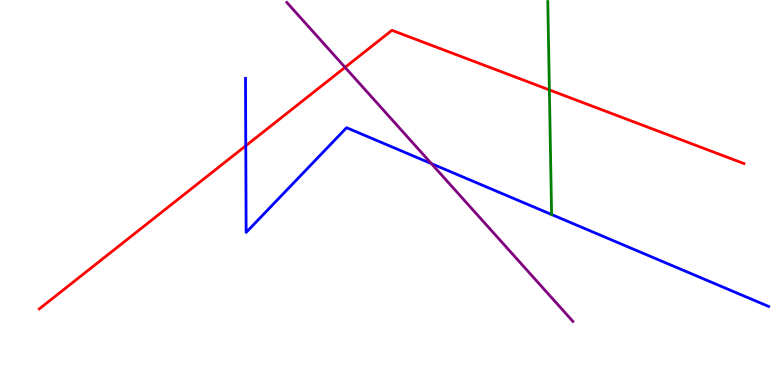[{'lines': ['blue', 'red'], 'intersections': [{'x': 3.17, 'y': 6.21}]}, {'lines': ['green', 'red'], 'intersections': [{'x': 7.09, 'y': 7.66}]}, {'lines': ['purple', 'red'], 'intersections': [{'x': 4.45, 'y': 8.25}]}, {'lines': ['blue', 'green'], 'intersections': [{'x': 7.12, 'y': 4.43}]}, {'lines': ['blue', 'purple'], 'intersections': [{'x': 5.57, 'y': 5.75}]}, {'lines': ['green', 'purple'], 'intersections': []}]